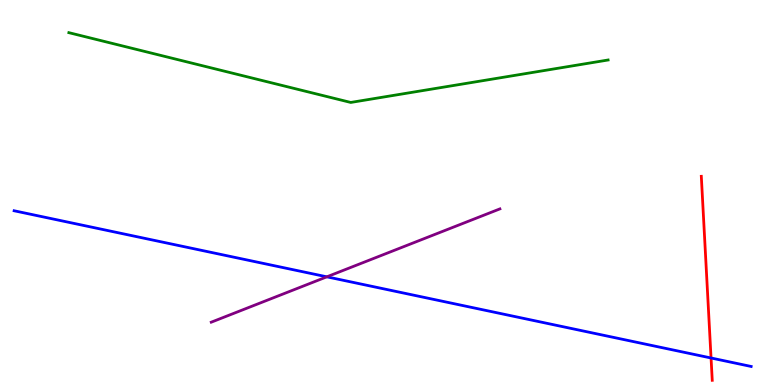[{'lines': ['blue', 'red'], 'intersections': [{'x': 9.17, 'y': 0.702}]}, {'lines': ['green', 'red'], 'intersections': []}, {'lines': ['purple', 'red'], 'intersections': []}, {'lines': ['blue', 'green'], 'intersections': []}, {'lines': ['blue', 'purple'], 'intersections': [{'x': 4.22, 'y': 2.81}]}, {'lines': ['green', 'purple'], 'intersections': []}]